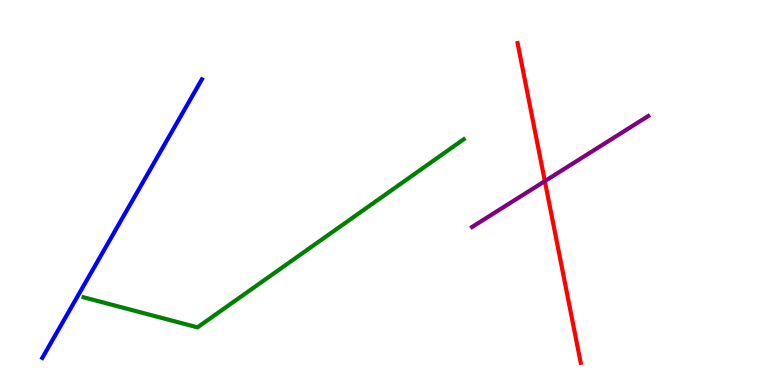[{'lines': ['blue', 'red'], 'intersections': []}, {'lines': ['green', 'red'], 'intersections': []}, {'lines': ['purple', 'red'], 'intersections': [{'x': 7.03, 'y': 5.3}]}, {'lines': ['blue', 'green'], 'intersections': []}, {'lines': ['blue', 'purple'], 'intersections': []}, {'lines': ['green', 'purple'], 'intersections': []}]